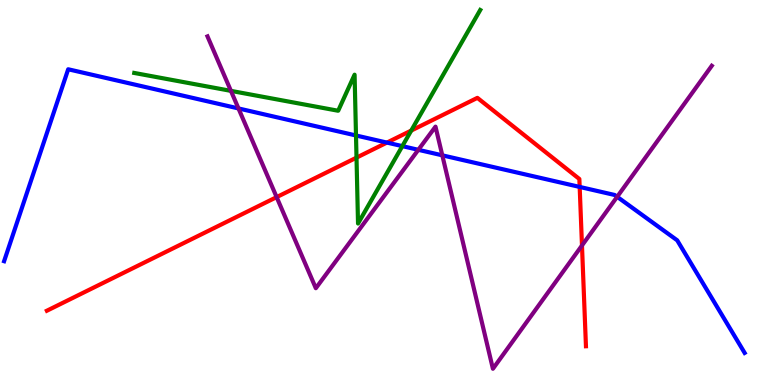[{'lines': ['blue', 'red'], 'intersections': [{'x': 4.99, 'y': 6.3}, {'x': 7.48, 'y': 5.14}]}, {'lines': ['green', 'red'], 'intersections': [{'x': 4.6, 'y': 5.91}, {'x': 5.31, 'y': 6.61}]}, {'lines': ['purple', 'red'], 'intersections': [{'x': 3.57, 'y': 4.88}, {'x': 7.51, 'y': 3.62}]}, {'lines': ['blue', 'green'], 'intersections': [{'x': 4.59, 'y': 6.48}, {'x': 5.19, 'y': 6.2}]}, {'lines': ['blue', 'purple'], 'intersections': [{'x': 3.08, 'y': 7.18}, {'x': 5.4, 'y': 6.11}, {'x': 5.71, 'y': 5.97}, {'x': 7.96, 'y': 4.89}]}, {'lines': ['green', 'purple'], 'intersections': [{'x': 2.98, 'y': 7.64}]}]